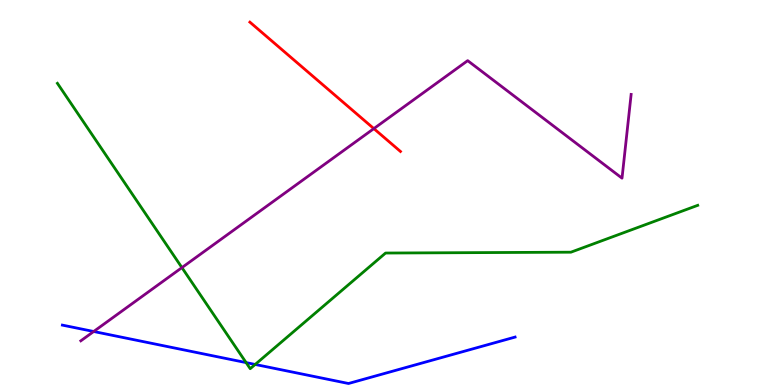[{'lines': ['blue', 'red'], 'intersections': []}, {'lines': ['green', 'red'], 'intersections': []}, {'lines': ['purple', 'red'], 'intersections': [{'x': 4.82, 'y': 6.66}]}, {'lines': ['blue', 'green'], 'intersections': [{'x': 3.18, 'y': 0.582}, {'x': 3.29, 'y': 0.534}]}, {'lines': ['blue', 'purple'], 'intersections': [{'x': 1.21, 'y': 1.39}]}, {'lines': ['green', 'purple'], 'intersections': [{'x': 2.35, 'y': 3.05}]}]